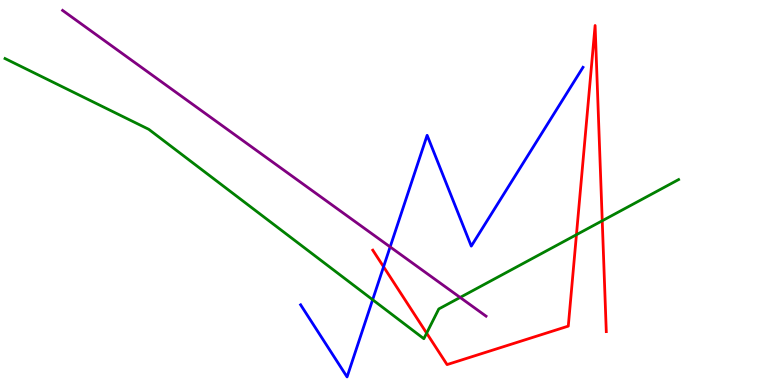[{'lines': ['blue', 'red'], 'intersections': [{'x': 4.95, 'y': 3.07}]}, {'lines': ['green', 'red'], 'intersections': [{'x': 5.51, 'y': 1.35}, {'x': 7.44, 'y': 3.9}, {'x': 7.77, 'y': 4.27}]}, {'lines': ['purple', 'red'], 'intersections': []}, {'lines': ['blue', 'green'], 'intersections': [{'x': 4.81, 'y': 2.21}]}, {'lines': ['blue', 'purple'], 'intersections': [{'x': 5.03, 'y': 3.59}]}, {'lines': ['green', 'purple'], 'intersections': [{'x': 5.94, 'y': 2.27}]}]